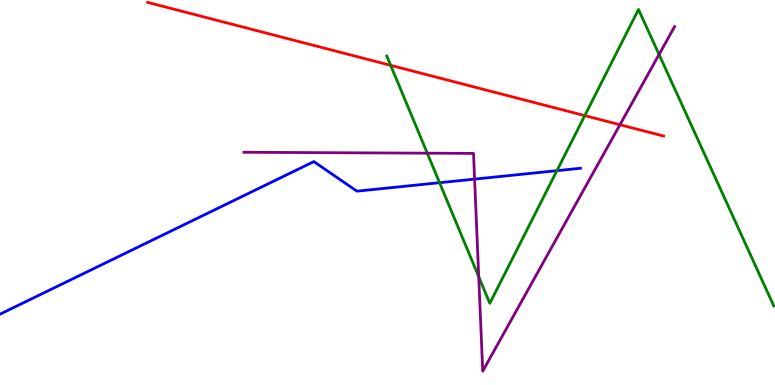[{'lines': ['blue', 'red'], 'intersections': []}, {'lines': ['green', 'red'], 'intersections': [{'x': 5.04, 'y': 8.3}, {'x': 7.55, 'y': 7.0}]}, {'lines': ['purple', 'red'], 'intersections': [{'x': 8.0, 'y': 6.76}]}, {'lines': ['blue', 'green'], 'intersections': [{'x': 5.67, 'y': 5.25}, {'x': 7.19, 'y': 5.57}]}, {'lines': ['blue', 'purple'], 'intersections': [{'x': 6.12, 'y': 5.35}]}, {'lines': ['green', 'purple'], 'intersections': [{'x': 5.51, 'y': 6.02}, {'x': 6.18, 'y': 2.81}, {'x': 8.5, 'y': 8.58}]}]